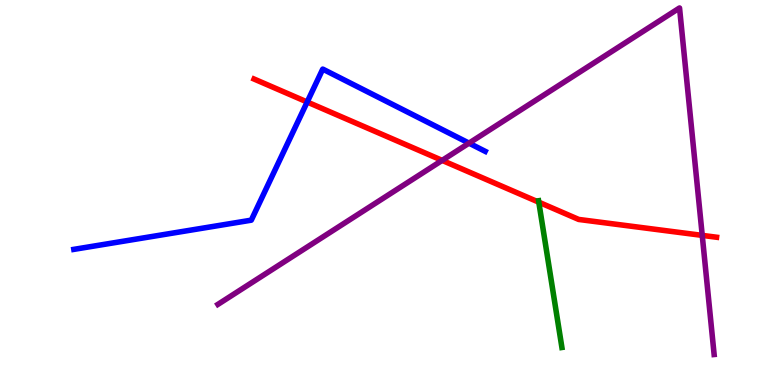[{'lines': ['blue', 'red'], 'intersections': [{'x': 3.96, 'y': 7.35}]}, {'lines': ['green', 'red'], 'intersections': [{'x': 6.95, 'y': 4.75}]}, {'lines': ['purple', 'red'], 'intersections': [{'x': 5.71, 'y': 5.83}, {'x': 9.06, 'y': 3.89}]}, {'lines': ['blue', 'green'], 'intersections': []}, {'lines': ['blue', 'purple'], 'intersections': [{'x': 6.05, 'y': 6.28}]}, {'lines': ['green', 'purple'], 'intersections': []}]